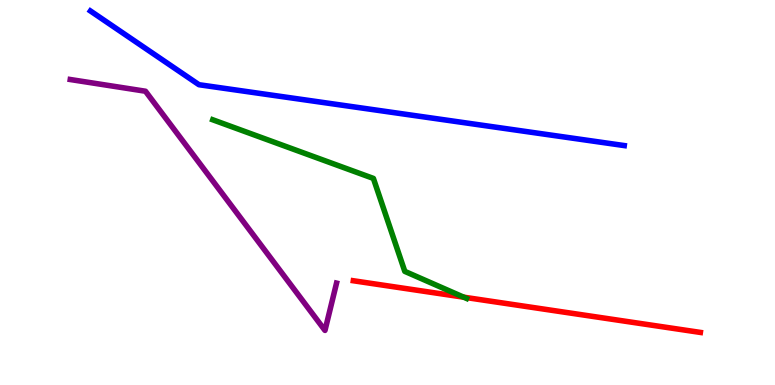[{'lines': ['blue', 'red'], 'intersections': []}, {'lines': ['green', 'red'], 'intersections': [{'x': 5.98, 'y': 2.28}]}, {'lines': ['purple', 'red'], 'intersections': []}, {'lines': ['blue', 'green'], 'intersections': []}, {'lines': ['blue', 'purple'], 'intersections': []}, {'lines': ['green', 'purple'], 'intersections': []}]